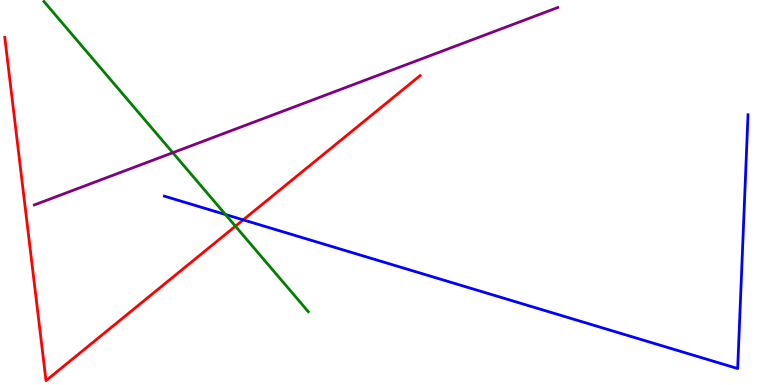[{'lines': ['blue', 'red'], 'intersections': [{'x': 3.14, 'y': 4.29}]}, {'lines': ['green', 'red'], 'intersections': [{'x': 3.04, 'y': 4.12}]}, {'lines': ['purple', 'red'], 'intersections': []}, {'lines': ['blue', 'green'], 'intersections': [{'x': 2.91, 'y': 4.43}]}, {'lines': ['blue', 'purple'], 'intersections': []}, {'lines': ['green', 'purple'], 'intersections': [{'x': 2.23, 'y': 6.03}]}]